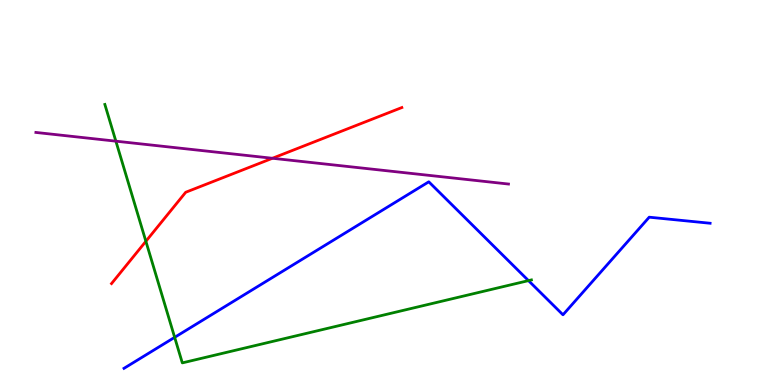[{'lines': ['blue', 'red'], 'intersections': []}, {'lines': ['green', 'red'], 'intersections': [{'x': 1.88, 'y': 3.73}]}, {'lines': ['purple', 'red'], 'intersections': [{'x': 3.52, 'y': 5.89}]}, {'lines': ['blue', 'green'], 'intersections': [{'x': 2.25, 'y': 1.24}, {'x': 6.82, 'y': 2.71}]}, {'lines': ['blue', 'purple'], 'intersections': []}, {'lines': ['green', 'purple'], 'intersections': [{'x': 1.5, 'y': 6.33}]}]